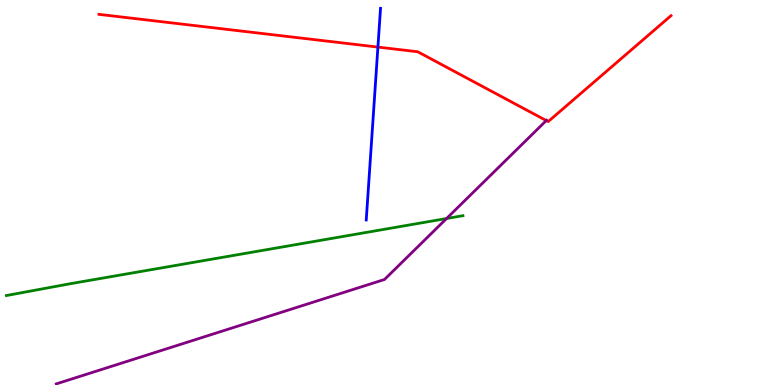[{'lines': ['blue', 'red'], 'intersections': [{'x': 4.88, 'y': 8.78}]}, {'lines': ['green', 'red'], 'intersections': []}, {'lines': ['purple', 'red'], 'intersections': [{'x': 7.05, 'y': 6.87}]}, {'lines': ['blue', 'green'], 'intersections': []}, {'lines': ['blue', 'purple'], 'intersections': []}, {'lines': ['green', 'purple'], 'intersections': [{'x': 5.76, 'y': 4.32}]}]